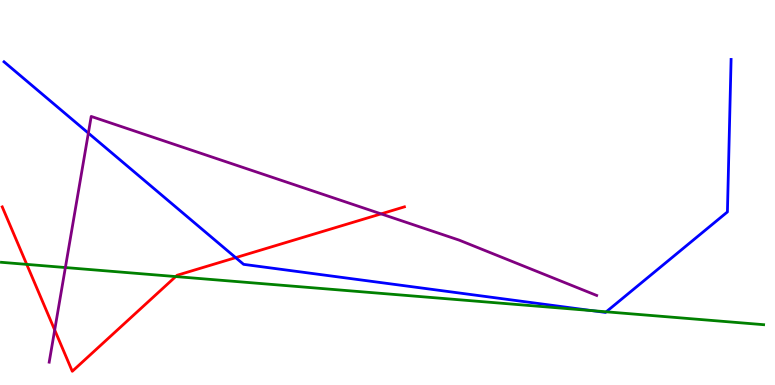[{'lines': ['blue', 'red'], 'intersections': [{'x': 3.04, 'y': 3.31}]}, {'lines': ['green', 'red'], 'intersections': [{'x': 0.345, 'y': 3.13}, {'x': 2.27, 'y': 2.82}]}, {'lines': ['purple', 'red'], 'intersections': [{'x': 0.706, 'y': 1.43}, {'x': 4.92, 'y': 4.44}]}, {'lines': ['blue', 'green'], 'intersections': [{'x': 7.64, 'y': 1.93}, {'x': 7.82, 'y': 1.9}]}, {'lines': ['blue', 'purple'], 'intersections': [{'x': 1.14, 'y': 6.54}]}, {'lines': ['green', 'purple'], 'intersections': [{'x': 0.844, 'y': 3.05}]}]